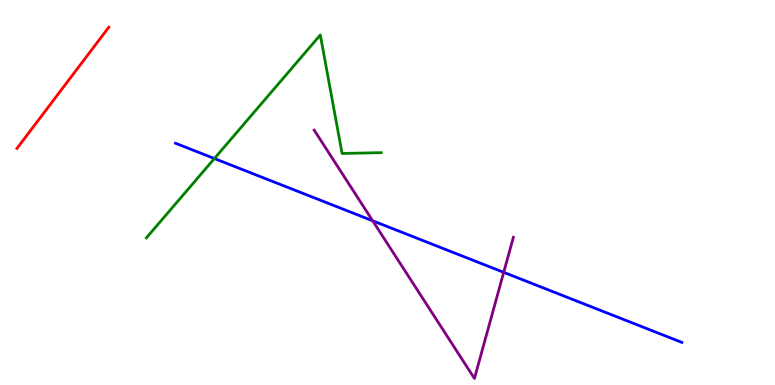[{'lines': ['blue', 'red'], 'intersections': []}, {'lines': ['green', 'red'], 'intersections': []}, {'lines': ['purple', 'red'], 'intersections': []}, {'lines': ['blue', 'green'], 'intersections': [{'x': 2.77, 'y': 5.88}]}, {'lines': ['blue', 'purple'], 'intersections': [{'x': 4.81, 'y': 4.27}, {'x': 6.5, 'y': 2.93}]}, {'lines': ['green', 'purple'], 'intersections': []}]